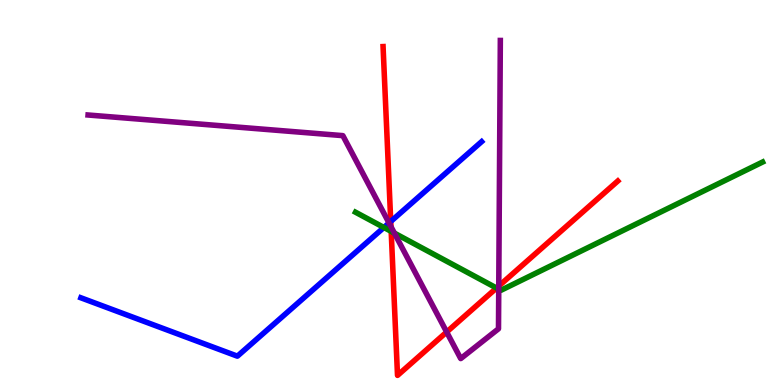[{'lines': ['blue', 'red'], 'intersections': [{'x': 5.04, 'y': 4.25}]}, {'lines': ['green', 'red'], 'intersections': [{'x': 5.05, 'y': 3.99}, {'x': 6.41, 'y': 2.52}]}, {'lines': ['purple', 'red'], 'intersections': [{'x': 5.04, 'y': 4.11}, {'x': 5.76, 'y': 1.38}, {'x': 6.44, 'y': 2.57}]}, {'lines': ['blue', 'green'], 'intersections': [{'x': 4.95, 'y': 4.09}]}, {'lines': ['blue', 'purple'], 'intersections': [{'x': 5.02, 'y': 4.21}]}, {'lines': ['green', 'purple'], 'intersections': [{'x': 5.09, 'y': 3.95}, {'x': 6.44, 'y': 2.49}]}]